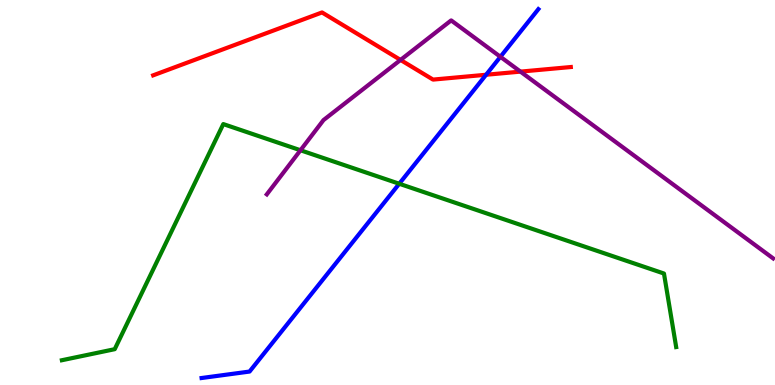[{'lines': ['blue', 'red'], 'intersections': [{'x': 6.27, 'y': 8.06}]}, {'lines': ['green', 'red'], 'intersections': []}, {'lines': ['purple', 'red'], 'intersections': [{'x': 5.17, 'y': 8.44}, {'x': 6.72, 'y': 8.14}]}, {'lines': ['blue', 'green'], 'intersections': [{'x': 5.15, 'y': 5.23}]}, {'lines': ['blue', 'purple'], 'intersections': [{'x': 6.46, 'y': 8.52}]}, {'lines': ['green', 'purple'], 'intersections': [{'x': 3.88, 'y': 6.1}]}]